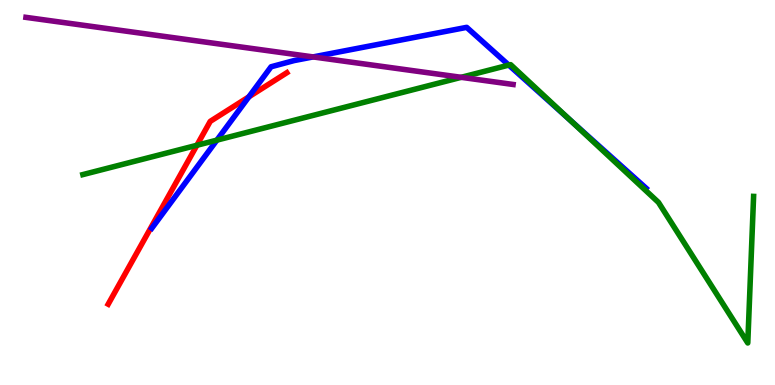[{'lines': ['blue', 'red'], 'intersections': [{'x': 3.21, 'y': 7.48}]}, {'lines': ['green', 'red'], 'intersections': [{'x': 2.54, 'y': 6.23}]}, {'lines': ['purple', 'red'], 'intersections': []}, {'lines': ['blue', 'green'], 'intersections': [{'x': 2.8, 'y': 6.36}, {'x': 6.56, 'y': 8.31}, {'x': 7.36, 'y': 6.88}]}, {'lines': ['blue', 'purple'], 'intersections': [{'x': 4.04, 'y': 8.52}]}, {'lines': ['green', 'purple'], 'intersections': [{'x': 5.95, 'y': 7.99}]}]